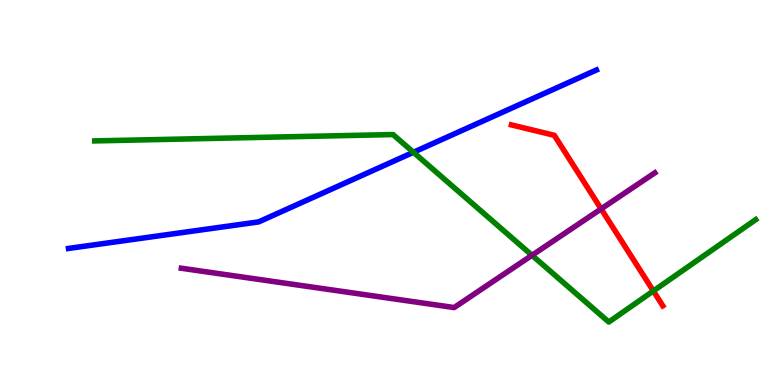[{'lines': ['blue', 'red'], 'intersections': []}, {'lines': ['green', 'red'], 'intersections': [{'x': 8.43, 'y': 2.44}]}, {'lines': ['purple', 'red'], 'intersections': [{'x': 7.76, 'y': 4.57}]}, {'lines': ['blue', 'green'], 'intersections': [{'x': 5.33, 'y': 6.04}]}, {'lines': ['blue', 'purple'], 'intersections': []}, {'lines': ['green', 'purple'], 'intersections': [{'x': 6.86, 'y': 3.37}]}]